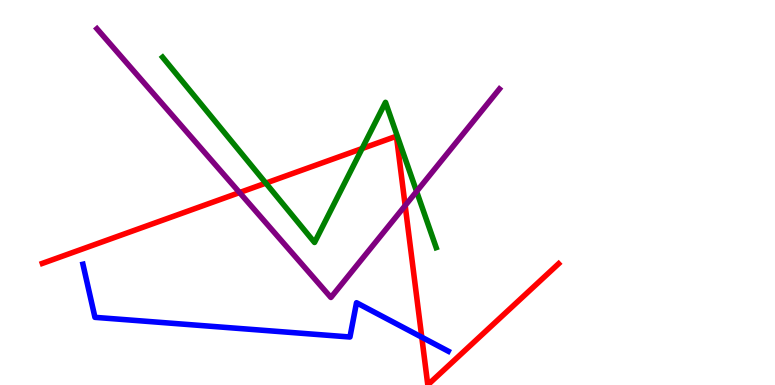[{'lines': ['blue', 'red'], 'intersections': [{'x': 5.44, 'y': 1.24}]}, {'lines': ['green', 'red'], 'intersections': [{'x': 3.43, 'y': 5.24}, {'x': 4.67, 'y': 6.14}]}, {'lines': ['purple', 'red'], 'intersections': [{'x': 3.09, 'y': 5.0}, {'x': 5.23, 'y': 4.66}]}, {'lines': ['blue', 'green'], 'intersections': []}, {'lines': ['blue', 'purple'], 'intersections': []}, {'lines': ['green', 'purple'], 'intersections': [{'x': 5.38, 'y': 5.03}]}]